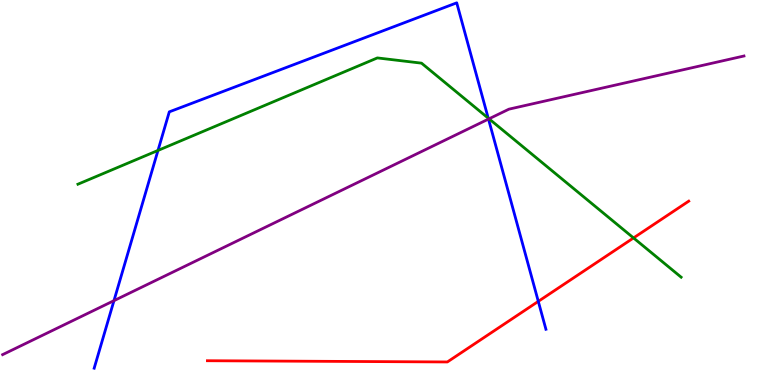[{'lines': ['blue', 'red'], 'intersections': [{'x': 6.95, 'y': 2.17}]}, {'lines': ['green', 'red'], 'intersections': [{'x': 8.17, 'y': 3.82}]}, {'lines': ['purple', 'red'], 'intersections': []}, {'lines': ['blue', 'green'], 'intersections': [{'x': 2.04, 'y': 6.09}, {'x': 6.3, 'y': 6.93}]}, {'lines': ['blue', 'purple'], 'intersections': [{'x': 1.47, 'y': 2.19}, {'x': 6.3, 'y': 6.91}]}, {'lines': ['green', 'purple'], 'intersections': [{'x': 6.31, 'y': 6.91}]}]